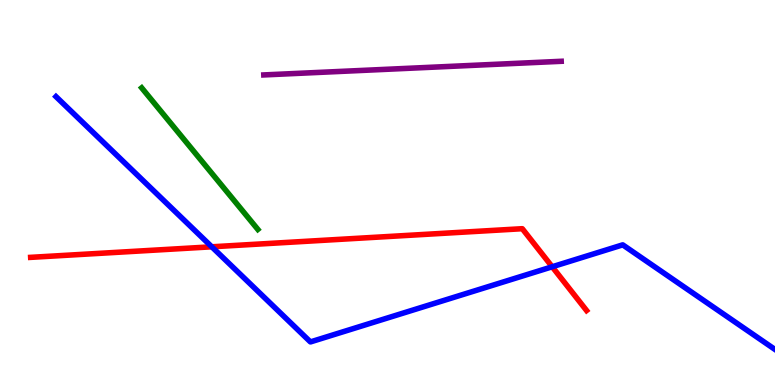[{'lines': ['blue', 'red'], 'intersections': [{'x': 2.73, 'y': 3.59}, {'x': 7.13, 'y': 3.07}]}, {'lines': ['green', 'red'], 'intersections': []}, {'lines': ['purple', 'red'], 'intersections': []}, {'lines': ['blue', 'green'], 'intersections': []}, {'lines': ['blue', 'purple'], 'intersections': []}, {'lines': ['green', 'purple'], 'intersections': []}]